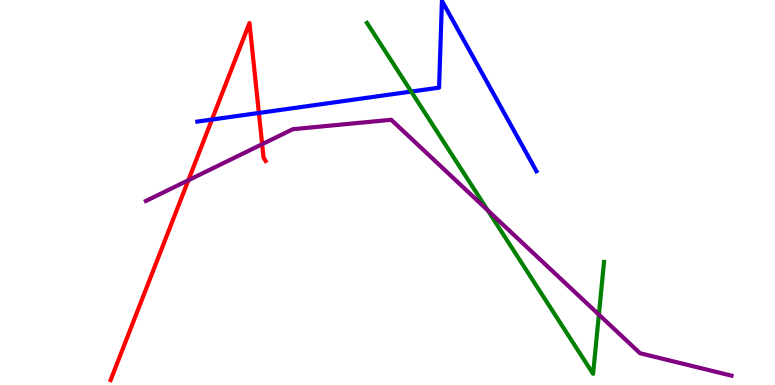[{'lines': ['blue', 'red'], 'intersections': [{'x': 2.73, 'y': 6.89}, {'x': 3.34, 'y': 7.07}]}, {'lines': ['green', 'red'], 'intersections': []}, {'lines': ['purple', 'red'], 'intersections': [{'x': 2.43, 'y': 5.32}, {'x': 3.38, 'y': 6.25}]}, {'lines': ['blue', 'green'], 'intersections': [{'x': 5.31, 'y': 7.62}]}, {'lines': ['blue', 'purple'], 'intersections': []}, {'lines': ['green', 'purple'], 'intersections': [{'x': 6.29, 'y': 4.54}, {'x': 7.73, 'y': 1.83}]}]